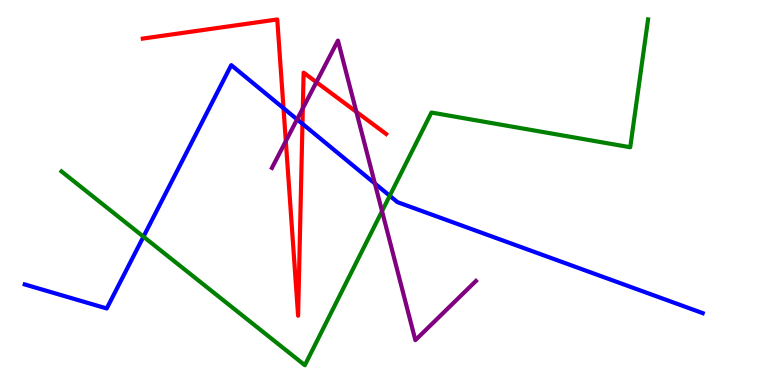[{'lines': ['blue', 'red'], 'intersections': [{'x': 3.66, 'y': 7.19}, {'x': 3.9, 'y': 6.78}]}, {'lines': ['green', 'red'], 'intersections': []}, {'lines': ['purple', 'red'], 'intersections': [{'x': 3.69, 'y': 6.33}, {'x': 3.91, 'y': 7.19}, {'x': 4.08, 'y': 7.87}, {'x': 4.6, 'y': 7.09}]}, {'lines': ['blue', 'green'], 'intersections': [{'x': 1.85, 'y': 3.85}, {'x': 5.03, 'y': 4.92}]}, {'lines': ['blue', 'purple'], 'intersections': [{'x': 3.83, 'y': 6.9}, {'x': 4.84, 'y': 5.23}]}, {'lines': ['green', 'purple'], 'intersections': [{'x': 4.93, 'y': 4.52}]}]